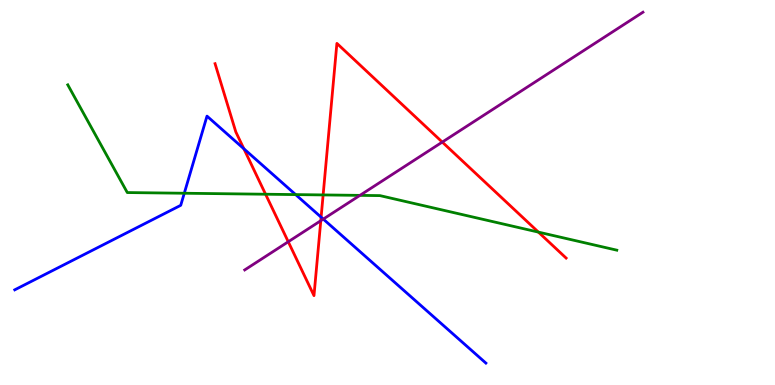[{'lines': ['blue', 'red'], 'intersections': [{'x': 3.15, 'y': 6.14}, {'x': 4.14, 'y': 4.36}]}, {'lines': ['green', 'red'], 'intersections': [{'x': 3.43, 'y': 4.96}, {'x': 4.17, 'y': 4.94}, {'x': 6.95, 'y': 3.97}]}, {'lines': ['purple', 'red'], 'intersections': [{'x': 3.72, 'y': 3.72}, {'x': 4.14, 'y': 4.27}, {'x': 5.71, 'y': 6.31}]}, {'lines': ['blue', 'green'], 'intersections': [{'x': 2.38, 'y': 4.98}, {'x': 3.81, 'y': 4.95}]}, {'lines': ['blue', 'purple'], 'intersections': [{'x': 4.17, 'y': 4.31}]}, {'lines': ['green', 'purple'], 'intersections': [{'x': 4.64, 'y': 4.93}]}]